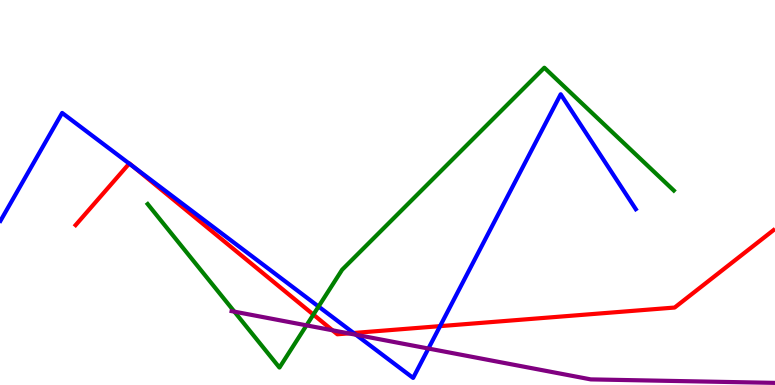[{'lines': ['blue', 'red'], 'intersections': [{'x': 1.67, 'y': 5.75}, {'x': 1.72, 'y': 5.67}, {'x': 4.56, 'y': 1.35}, {'x': 5.68, 'y': 1.53}]}, {'lines': ['green', 'red'], 'intersections': [{'x': 4.04, 'y': 1.83}]}, {'lines': ['purple', 'red'], 'intersections': [{'x': 4.29, 'y': 1.42}, {'x': 4.5, 'y': 1.34}]}, {'lines': ['blue', 'green'], 'intersections': [{'x': 4.11, 'y': 2.04}]}, {'lines': ['blue', 'purple'], 'intersections': [{'x': 4.59, 'y': 1.31}, {'x': 5.53, 'y': 0.947}]}, {'lines': ['green', 'purple'], 'intersections': [{'x': 3.02, 'y': 1.91}, {'x': 3.95, 'y': 1.55}]}]